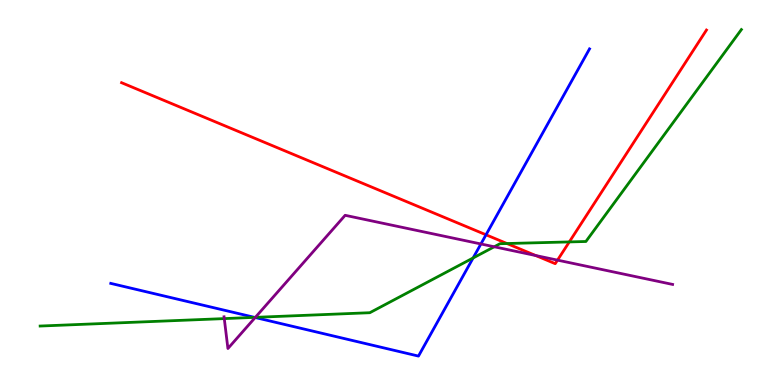[{'lines': ['blue', 'red'], 'intersections': [{'x': 6.27, 'y': 3.9}]}, {'lines': ['green', 'red'], 'intersections': [{'x': 6.54, 'y': 3.67}, {'x': 7.35, 'y': 3.72}]}, {'lines': ['purple', 'red'], 'intersections': [{'x': 6.91, 'y': 3.36}, {'x': 7.19, 'y': 3.24}]}, {'lines': ['blue', 'green'], 'intersections': [{'x': 3.29, 'y': 1.76}, {'x': 6.1, 'y': 3.3}]}, {'lines': ['blue', 'purple'], 'intersections': [{'x': 3.29, 'y': 1.75}, {'x': 6.21, 'y': 3.66}]}, {'lines': ['green', 'purple'], 'intersections': [{'x': 2.89, 'y': 1.72}, {'x': 3.29, 'y': 1.76}, {'x': 6.38, 'y': 3.59}]}]